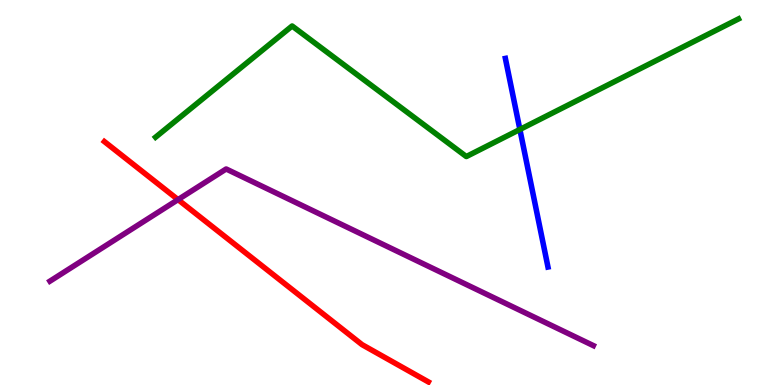[{'lines': ['blue', 'red'], 'intersections': []}, {'lines': ['green', 'red'], 'intersections': []}, {'lines': ['purple', 'red'], 'intersections': [{'x': 2.3, 'y': 4.82}]}, {'lines': ['blue', 'green'], 'intersections': [{'x': 6.71, 'y': 6.64}]}, {'lines': ['blue', 'purple'], 'intersections': []}, {'lines': ['green', 'purple'], 'intersections': []}]